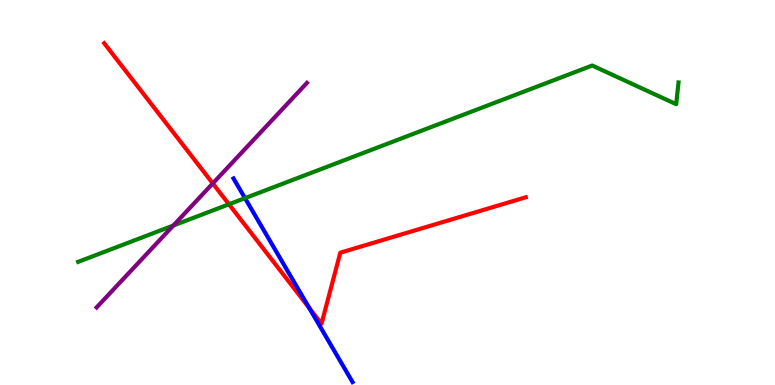[{'lines': ['blue', 'red'], 'intersections': [{'x': 3.99, 'y': 2.0}]}, {'lines': ['green', 'red'], 'intersections': [{'x': 2.95, 'y': 4.69}]}, {'lines': ['purple', 'red'], 'intersections': [{'x': 2.75, 'y': 5.24}]}, {'lines': ['blue', 'green'], 'intersections': [{'x': 3.16, 'y': 4.85}]}, {'lines': ['blue', 'purple'], 'intersections': []}, {'lines': ['green', 'purple'], 'intersections': [{'x': 2.24, 'y': 4.14}]}]